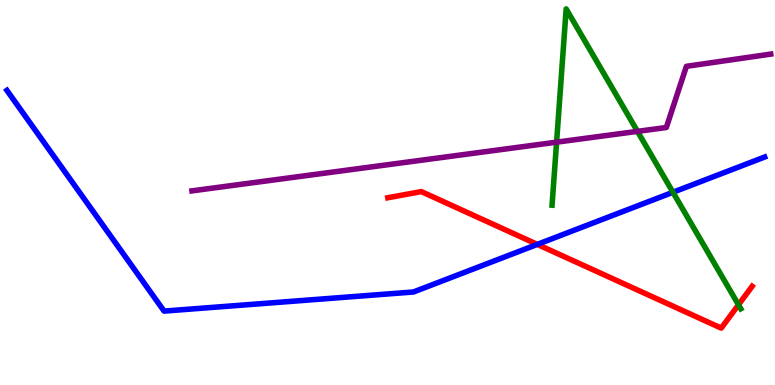[{'lines': ['blue', 'red'], 'intersections': [{'x': 6.93, 'y': 3.65}]}, {'lines': ['green', 'red'], 'intersections': [{'x': 9.53, 'y': 2.08}]}, {'lines': ['purple', 'red'], 'intersections': []}, {'lines': ['blue', 'green'], 'intersections': [{'x': 8.68, 'y': 5.01}]}, {'lines': ['blue', 'purple'], 'intersections': []}, {'lines': ['green', 'purple'], 'intersections': [{'x': 7.18, 'y': 6.31}, {'x': 8.23, 'y': 6.59}]}]